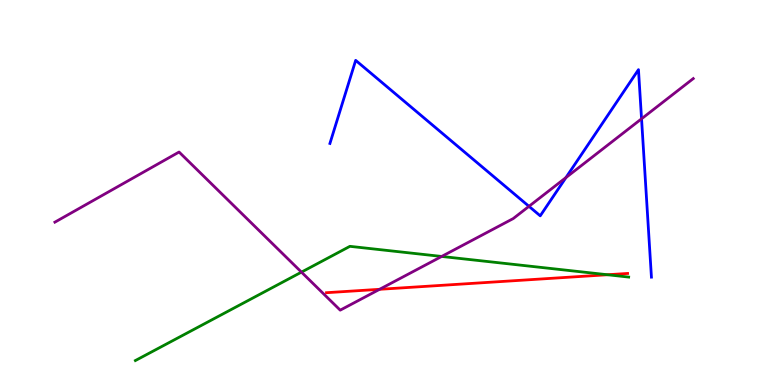[{'lines': ['blue', 'red'], 'intersections': []}, {'lines': ['green', 'red'], 'intersections': [{'x': 7.84, 'y': 2.86}]}, {'lines': ['purple', 'red'], 'intersections': [{'x': 4.9, 'y': 2.49}]}, {'lines': ['blue', 'green'], 'intersections': []}, {'lines': ['blue', 'purple'], 'intersections': [{'x': 6.83, 'y': 4.64}, {'x': 7.3, 'y': 5.39}, {'x': 8.28, 'y': 6.91}]}, {'lines': ['green', 'purple'], 'intersections': [{'x': 3.89, 'y': 2.93}, {'x': 5.7, 'y': 3.34}]}]